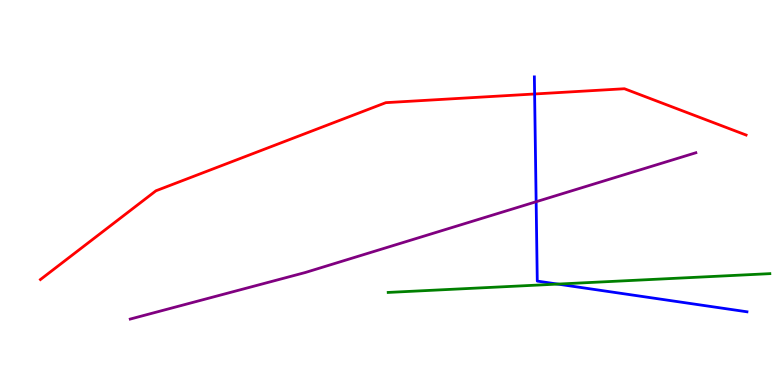[{'lines': ['blue', 'red'], 'intersections': [{'x': 6.9, 'y': 7.56}]}, {'lines': ['green', 'red'], 'intersections': []}, {'lines': ['purple', 'red'], 'intersections': []}, {'lines': ['blue', 'green'], 'intersections': [{'x': 7.2, 'y': 2.62}]}, {'lines': ['blue', 'purple'], 'intersections': [{'x': 6.92, 'y': 4.76}]}, {'lines': ['green', 'purple'], 'intersections': []}]